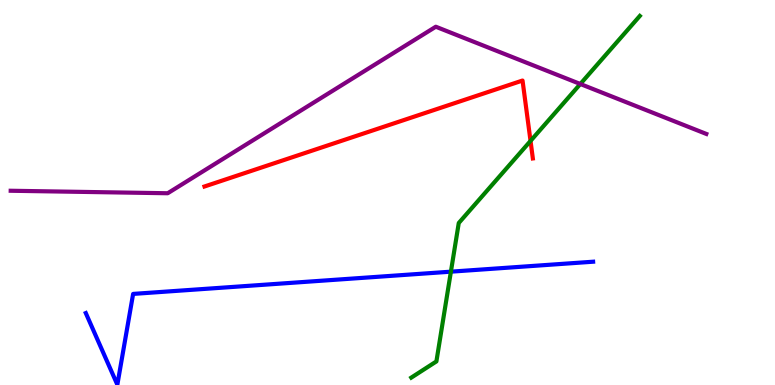[{'lines': ['blue', 'red'], 'intersections': []}, {'lines': ['green', 'red'], 'intersections': [{'x': 6.85, 'y': 6.34}]}, {'lines': ['purple', 'red'], 'intersections': []}, {'lines': ['blue', 'green'], 'intersections': [{'x': 5.82, 'y': 2.94}]}, {'lines': ['blue', 'purple'], 'intersections': []}, {'lines': ['green', 'purple'], 'intersections': [{'x': 7.49, 'y': 7.82}]}]